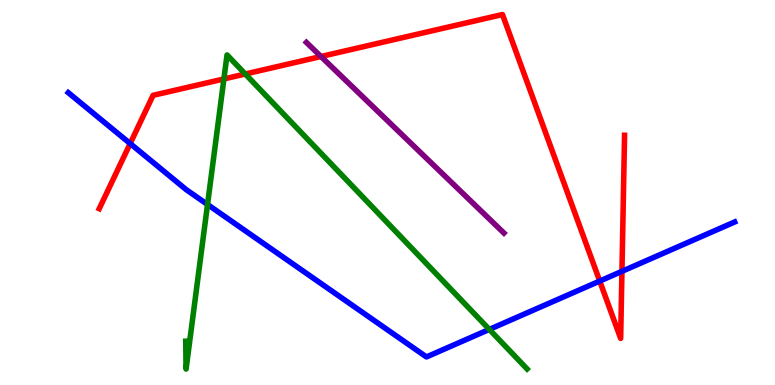[{'lines': ['blue', 'red'], 'intersections': [{'x': 1.68, 'y': 6.27}, {'x': 7.74, 'y': 2.7}, {'x': 8.03, 'y': 2.95}]}, {'lines': ['green', 'red'], 'intersections': [{'x': 2.89, 'y': 7.95}, {'x': 3.16, 'y': 8.08}]}, {'lines': ['purple', 'red'], 'intersections': [{'x': 4.14, 'y': 8.53}]}, {'lines': ['blue', 'green'], 'intersections': [{'x': 2.68, 'y': 4.69}, {'x': 6.31, 'y': 1.44}]}, {'lines': ['blue', 'purple'], 'intersections': []}, {'lines': ['green', 'purple'], 'intersections': []}]